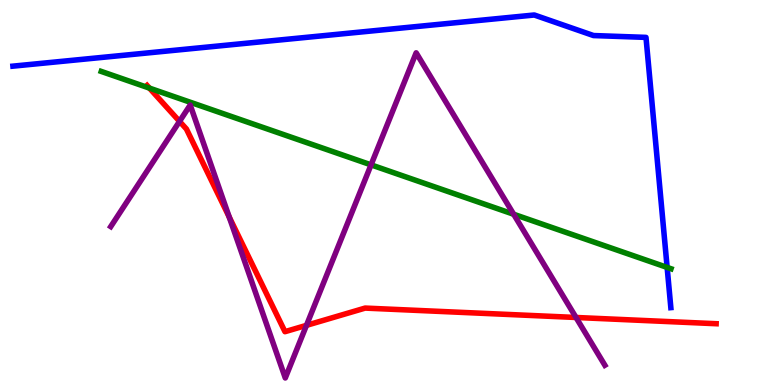[{'lines': ['blue', 'red'], 'intersections': []}, {'lines': ['green', 'red'], 'intersections': [{'x': 1.93, 'y': 7.71}]}, {'lines': ['purple', 'red'], 'intersections': [{'x': 2.32, 'y': 6.85}, {'x': 2.96, 'y': 4.36}, {'x': 3.95, 'y': 1.55}, {'x': 7.43, 'y': 1.75}]}, {'lines': ['blue', 'green'], 'intersections': [{'x': 8.61, 'y': 3.05}]}, {'lines': ['blue', 'purple'], 'intersections': []}, {'lines': ['green', 'purple'], 'intersections': [{'x': 4.79, 'y': 5.72}, {'x': 6.63, 'y': 4.43}]}]